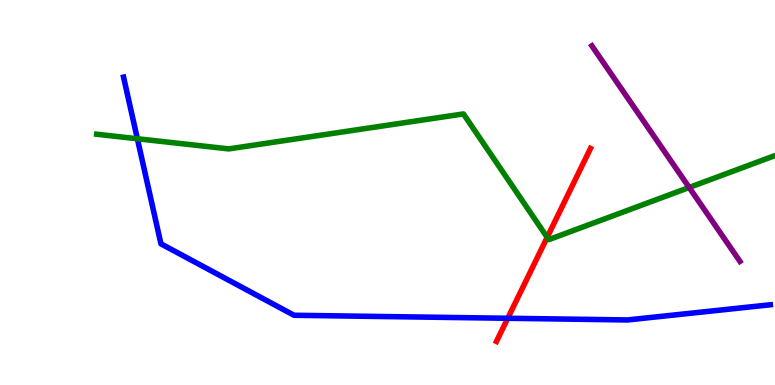[{'lines': ['blue', 'red'], 'intersections': [{'x': 6.55, 'y': 1.73}]}, {'lines': ['green', 'red'], 'intersections': [{'x': 7.06, 'y': 3.84}]}, {'lines': ['purple', 'red'], 'intersections': []}, {'lines': ['blue', 'green'], 'intersections': [{'x': 1.77, 'y': 6.4}]}, {'lines': ['blue', 'purple'], 'intersections': []}, {'lines': ['green', 'purple'], 'intersections': [{'x': 8.89, 'y': 5.13}]}]